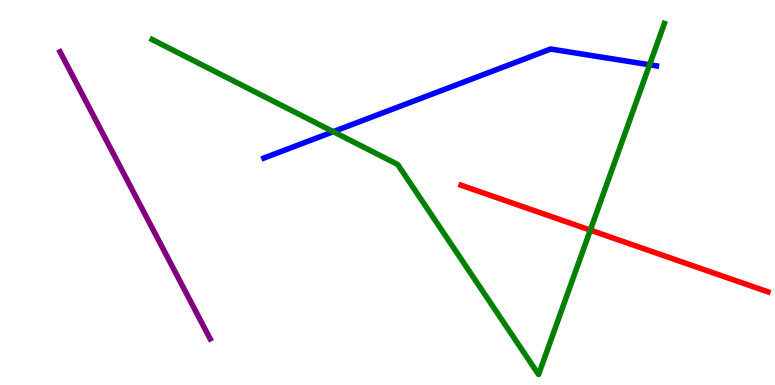[{'lines': ['blue', 'red'], 'intersections': []}, {'lines': ['green', 'red'], 'intersections': [{'x': 7.62, 'y': 4.02}]}, {'lines': ['purple', 'red'], 'intersections': []}, {'lines': ['blue', 'green'], 'intersections': [{'x': 4.3, 'y': 6.58}, {'x': 8.38, 'y': 8.32}]}, {'lines': ['blue', 'purple'], 'intersections': []}, {'lines': ['green', 'purple'], 'intersections': []}]